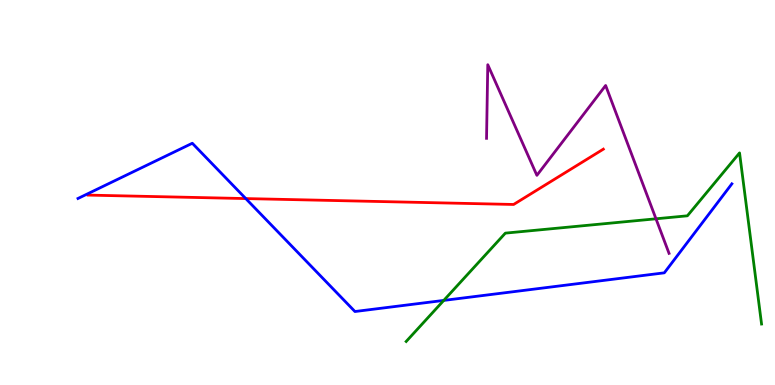[{'lines': ['blue', 'red'], 'intersections': [{'x': 3.17, 'y': 4.84}]}, {'lines': ['green', 'red'], 'intersections': []}, {'lines': ['purple', 'red'], 'intersections': []}, {'lines': ['blue', 'green'], 'intersections': [{'x': 5.73, 'y': 2.2}]}, {'lines': ['blue', 'purple'], 'intersections': []}, {'lines': ['green', 'purple'], 'intersections': [{'x': 8.46, 'y': 4.32}]}]